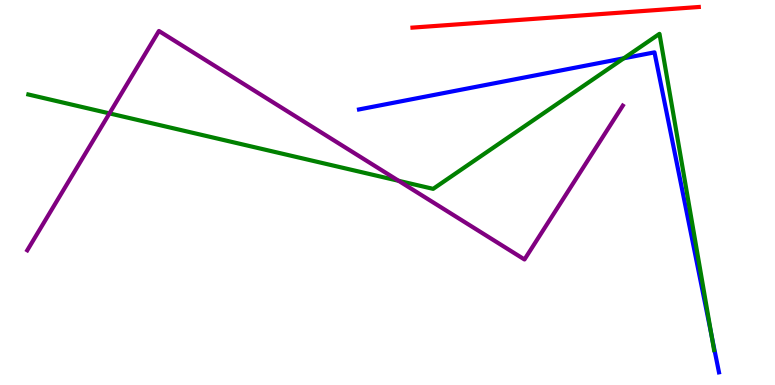[{'lines': ['blue', 'red'], 'intersections': []}, {'lines': ['green', 'red'], 'intersections': []}, {'lines': ['purple', 'red'], 'intersections': []}, {'lines': ['blue', 'green'], 'intersections': [{'x': 8.05, 'y': 8.49}, {'x': 9.18, 'y': 1.29}]}, {'lines': ['blue', 'purple'], 'intersections': []}, {'lines': ['green', 'purple'], 'intersections': [{'x': 1.41, 'y': 7.05}, {'x': 5.14, 'y': 5.3}]}]